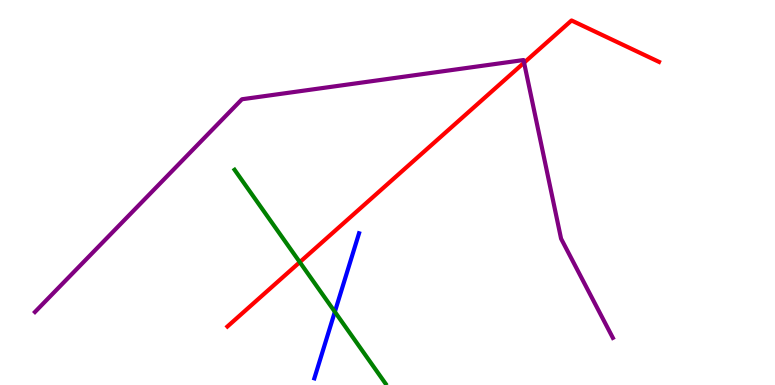[{'lines': ['blue', 'red'], 'intersections': []}, {'lines': ['green', 'red'], 'intersections': [{'x': 3.87, 'y': 3.19}]}, {'lines': ['purple', 'red'], 'intersections': [{'x': 6.76, 'y': 8.37}]}, {'lines': ['blue', 'green'], 'intersections': [{'x': 4.32, 'y': 1.9}]}, {'lines': ['blue', 'purple'], 'intersections': []}, {'lines': ['green', 'purple'], 'intersections': []}]